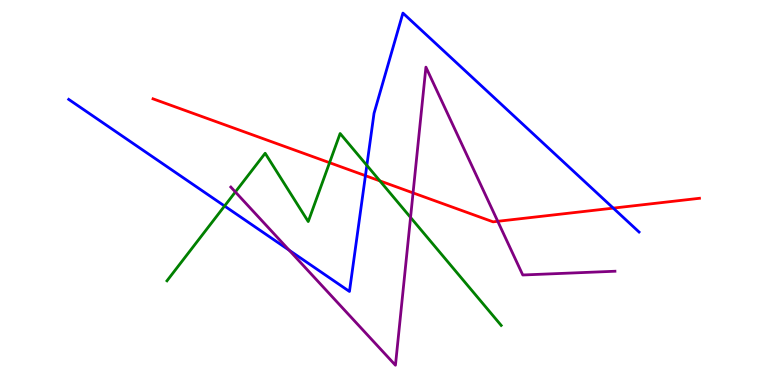[{'lines': ['blue', 'red'], 'intersections': [{'x': 4.72, 'y': 5.44}, {'x': 7.91, 'y': 4.59}]}, {'lines': ['green', 'red'], 'intersections': [{'x': 4.25, 'y': 5.77}, {'x': 4.9, 'y': 5.3}]}, {'lines': ['purple', 'red'], 'intersections': [{'x': 5.33, 'y': 4.99}, {'x': 6.42, 'y': 4.25}]}, {'lines': ['blue', 'green'], 'intersections': [{'x': 2.9, 'y': 4.65}, {'x': 4.73, 'y': 5.7}]}, {'lines': ['blue', 'purple'], 'intersections': [{'x': 3.73, 'y': 3.5}]}, {'lines': ['green', 'purple'], 'intersections': [{'x': 3.04, 'y': 5.01}, {'x': 5.3, 'y': 4.35}]}]